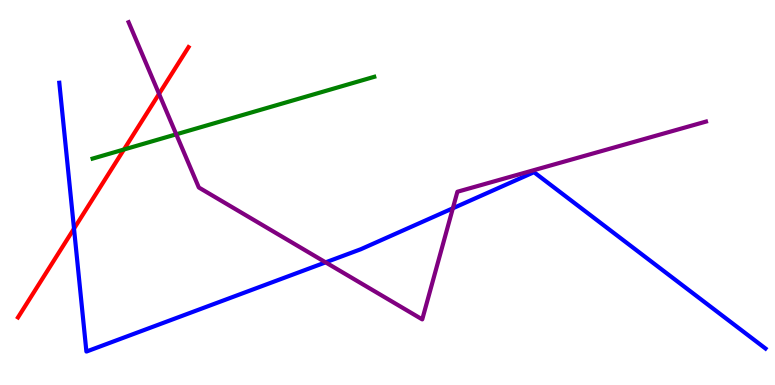[{'lines': ['blue', 'red'], 'intersections': [{'x': 0.955, 'y': 4.06}]}, {'lines': ['green', 'red'], 'intersections': [{'x': 1.6, 'y': 6.12}]}, {'lines': ['purple', 'red'], 'intersections': [{'x': 2.05, 'y': 7.56}]}, {'lines': ['blue', 'green'], 'intersections': []}, {'lines': ['blue', 'purple'], 'intersections': [{'x': 4.2, 'y': 3.19}, {'x': 5.84, 'y': 4.59}]}, {'lines': ['green', 'purple'], 'intersections': [{'x': 2.27, 'y': 6.51}]}]